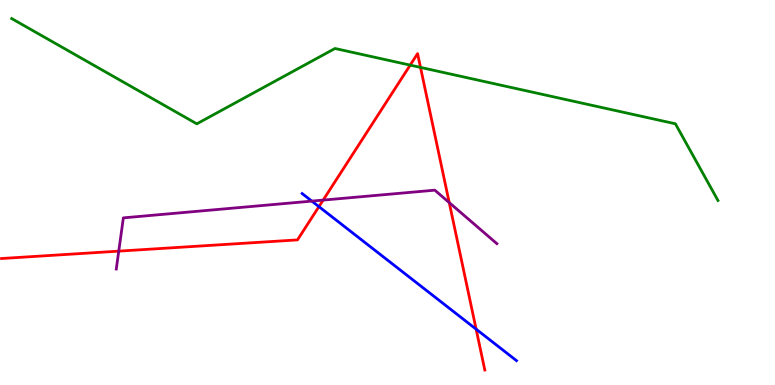[{'lines': ['blue', 'red'], 'intersections': [{'x': 4.12, 'y': 4.63}, {'x': 6.14, 'y': 1.45}]}, {'lines': ['green', 'red'], 'intersections': [{'x': 5.29, 'y': 8.31}, {'x': 5.43, 'y': 8.25}]}, {'lines': ['purple', 'red'], 'intersections': [{'x': 1.53, 'y': 3.48}, {'x': 4.17, 'y': 4.8}, {'x': 5.8, 'y': 4.74}]}, {'lines': ['blue', 'green'], 'intersections': []}, {'lines': ['blue', 'purple'], 'intersections': [{'x': 4.02, 'y': 4.78}]}, {'lines': ['green', 'purple'], 'intersections': []}]